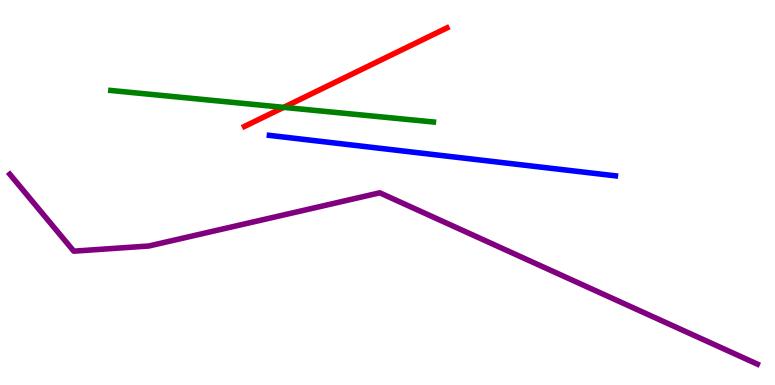[{'lines': ['blue', 'red'], 'intersections': []}, {'lines': ['green', 'red'], 'intersections': [{'x': 3.66, 'y': 7.21}]}, {'lines': ['purple', 'red'], 'intersections': []}, {'lines': ['blue', 'green'], 'intersections': []}, {'lines': ['blue', 'purple'], 'intersections': []}, {'lines': ['green', 'purple'], 'intersections': []}]